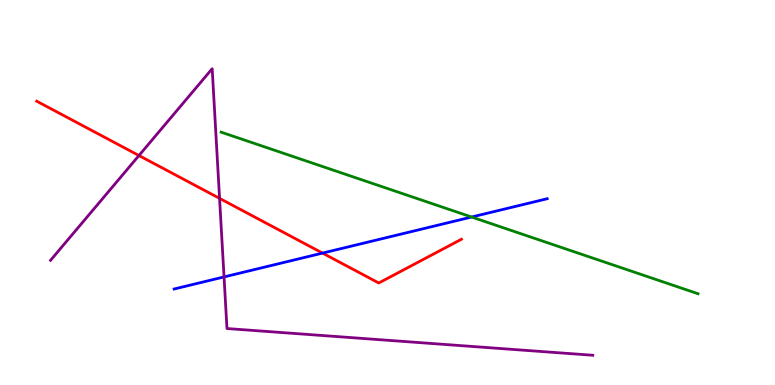[{'lines': ['blue', 'red'], 'intersections': [{'x': 4.16, 'y': 3.43}]}, {'lines': ['green', 'red'], 'intersections': []}, {'lines': ['purple', 'red'], 'intersections': [{'x': 1.79, 'y': 5.96}, {'x': 2.83, 'y': 4.85}]}, {'lines': ['blue', 'green'], 'intersections': [{'x': 6.09, 'y': 4.36}]}, {'lines': ['blue', 'purple'], 'intersections': [{'x': 2.89, 'y': 2.81}]}, {'lines': ['green', 'purple'], 'intersections': []}]